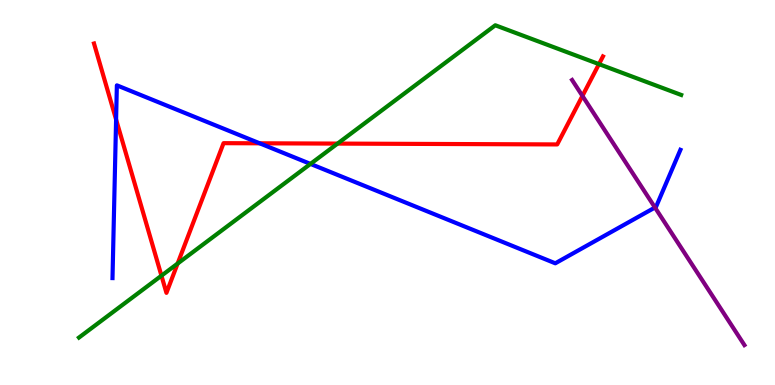[{'lines': ['blue', 'red'], 'intersections': [{'x': 1.5, 'y': 6.89}, {'x': 3.35, 'y': 6.28}]}, {'lines': ['green', 'red'], 'intersections': [{'x': 2.08, 'y': 2.84}, {'x': 2.29, 'y': 3.15}, {'x': 4.36, 'y': 6.27}, {'x': 7.73, 'y': 8.33}]}, {'lines': ['purple', 'red'], 'intersections': [{'x': 7.52, 'y': 7.51}]}, {'lines': ['blue', 'green'], 'intersections': [{'x': 4.01, 'y': 5.74}]}, {'lines': ['blue', 'purple'], 'intersections': [{'x': 8.45, 'y': 4.61}]}, {'lines': ['green', 'purple'], 'intersections': []}]